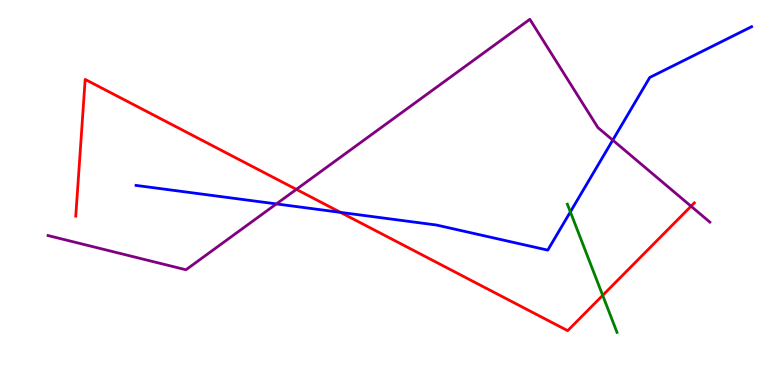[{'lines': ['blue', 'red'], 'intersections': [{'x': 4.39, 'y': 4.48}]}, {'lines': ['green', 'red'], 'intersections': [{'x': 7.78, 'y': 2.33}]}, {'lines': ['purple', 'red'], 'intersections': [{'x': 3.82, 'y': 5.08}, {'x': 8.92, 'y': 4.64}]}, {'lines': ['blue', 'green'], 'intersections': [{'x': 7.36, 'y': 4.5}]}, {'lines': ['blue', 'purple'], 'intersections': [{'x': 3.57, 'y': 4.7}, {'x': 7.91, 'y': 6.36}]}, {'lines': ['green', 'purple'], 'intersections': []}]